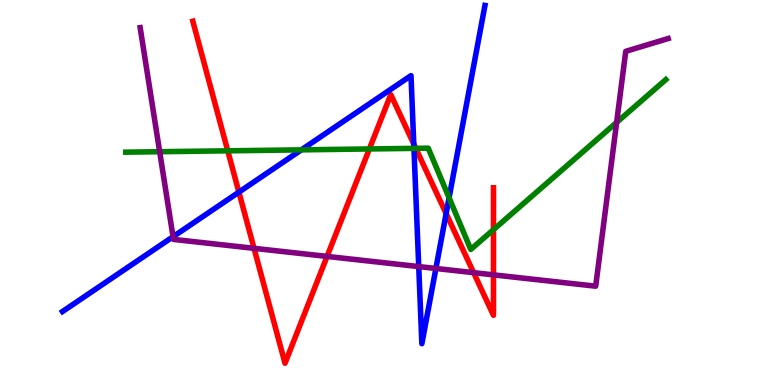[{'lines': ['blue', 'red'], 'intersections': [{'x': 3.08, 'y': 5.01}, {'x': 5.34, 'y': 6.26}, {'x': 5.76, 'y': 4.45}]}, {'lines': ['green', 'red'], 'intersections': [{'x': 2.94, 'y': 6.08}, {'x': 4.77, 'y': 6.13}, {'x': 5.36, 'y': 6.15}, {'x': 6.37, 'y': 4.03}]}, {'lines': ['purple', 'red'], 'intersections': [{'x': 3.28, 'y': 3.55}, {'x': 4.22, 'y': 3.34}, {'x': 6.11, 'y': 2.92}, {'x': 6.37, 'y': 2.86}]}, {'lines': ['blue', 'green'], 'intersections': [{'x': 3.89, 'y': 6.11}, {'x': 5.34, 'y': 6.15}, {'x': 5.79, 'y': 4.86}]}, {'lines': ['blue', 'purple'], 'intersections': [{'x': 2.23, 'y': 3.85}, {'x': 5.4, 'y': 3.08}, {'x': 5.62, 'y': 3.03}]}, {'lines': ['green', 'purple'], 'intersections': [{'x': 2.06, 'y': 6.06}, {'x': 7.96, 'y': 6.82}]}]